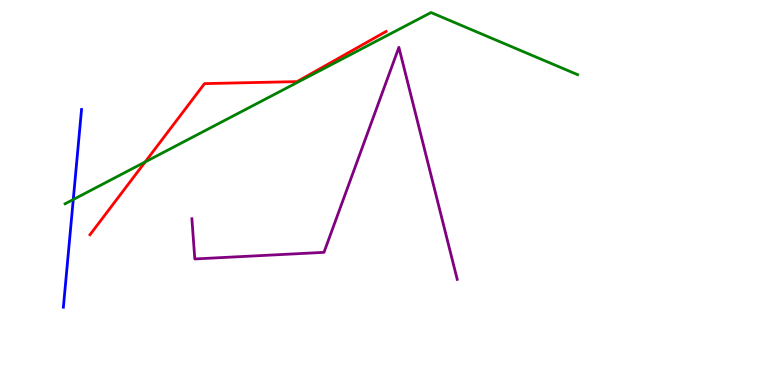[{'lines': ['blue', 'red'], 'intersections': []}, {'lines': ['green', 'red'], 'intersections': [{'x': 1.87, 'y': 5.79}]}, {'lines': ['purple', 'red'], 'intersections': []}, {'lines': ['blue', 'green'], 'intersections': [{'x': 0.945, 'y': 4.82}]}, {'lines': ['blue', 'purple'], 'intersections': []}, {'lines': ['green', 'purple'], 'intersections': []}]